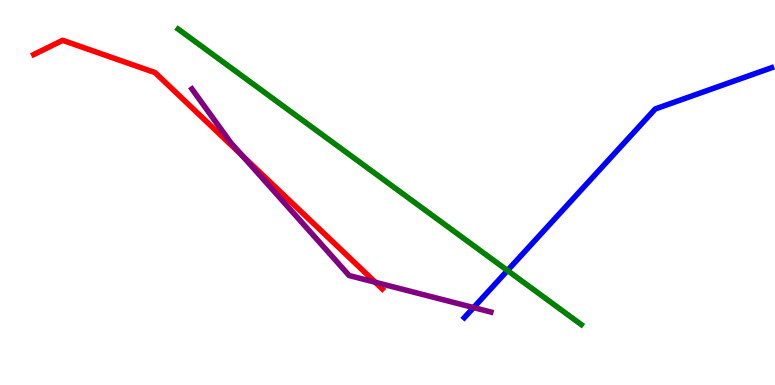[{'lines': ['blue', 'red'], 'intersections': []}, {'lines': ['green', 'red'], 'intersections': []}, {'lines': ['purple', 'red'], 'intersections': [{'x': 3.13, 'y': 5.95}, {'x': 4.84, 'y': 2.67}]}, {'lines': ['blue', 'green'], 'intersections': [{'x': 6.55, 'y': 2.97}]}, {'lines': ['blue', 'purple'], 'intersections': [{'x': 6.11, 'y': 2.01}]}, {'lines': ['green', 'purple'], 'intersections': []}]